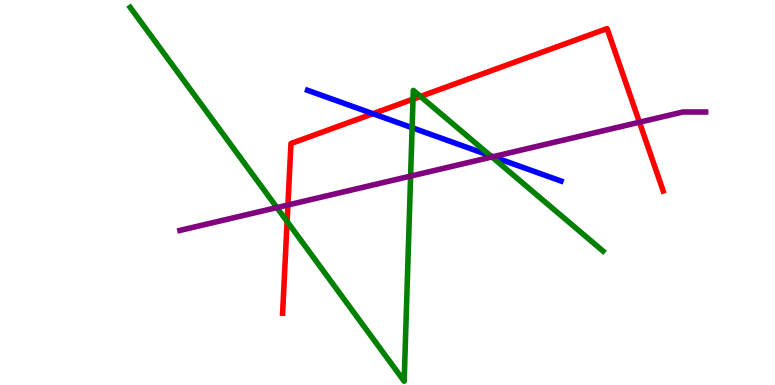[{'lines': ['blue', 'red'], 'intersections': [{'x': 4.81, 'y': 7.05}]}, {'lines': ['green', 'red'], 'intersections': [{'x': 3.7, 'y': 4.25}, {'x': 5.33, 'y': 7.42}, {'x': 5.43, 'y': 7.5}]}, {'lines': ['purple', 'red'], 'intersections': [{'x': 3.72, 'y': 4.68}, {'x': 8.25, 'y': 6.83}]}, {'lines': ['blue', 'green'], 'intersections': [{'x': 5.32, 'y': 6.68}, {'x': 6.33, 'y': 5.95}]}, {'lines': ['blue', 'purple'], 'intersections': [{'x': 6.36, 'y': 5.93}]}, {'lines': ['green', 'purple'], 'intersections': [{'x': 3.57, 'y': 4.61}, {'x': 5.3, 'y': 5.43}, {'x': 6.35, 'y': 5.92}]}]